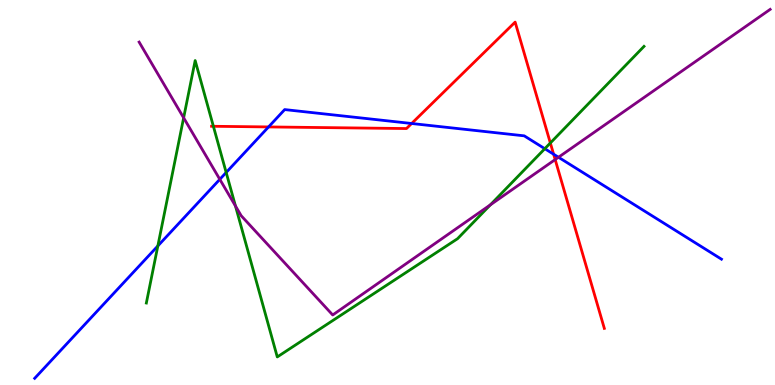[{'lines': ['blue', 'red'], 'intersections': [{'x': 3.47, 'y': 6.7}, {'x': 5.31, 'y': 6.79}, {'x': 7.14, 'y': 5.99}]}, {'lines': ['green', 'red'], 'intersections': [{'x': 2.75, 'y': 6.72}, {'x': 7.1, 'y': 6.29}]}, {'lines': ['purple', 'red'], 'intersections': [{'x': 7.16, 'y': 5.86}]}, {'lines': ['blue', 'green'], 'intersections': [{'x': 2.04, 'y': 3.61}, {'x': 2.92, 'y': 5.52}, {'x': 7.03, 'y': 6.14}]}, {'lines': ['blue', 'purple'], 'intersections': [{'x': 2.84, 'y': 5.34}, {'x': 7.21, 'y': 5.92}]}, {'lines': ['green', 'purple'], 'intersections': [{'x': 2.37, 'y': 6.94}, {'x': 3.04, 'y': 4.65}, {'x': 6.33, 'y': 4.68}]}]